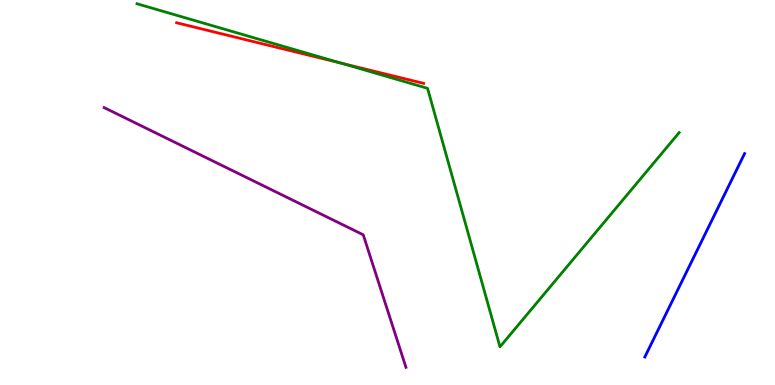[{'lines': ['blue', 'red'], 'intersections': []}, {'lines': ['green', 'red'], 'intersections': [{'x': 4.39, 'y': 8.36}]}, {'lines': ['purple', 'red'], 'intersections': []}, {'lines': ['blue', 'green'], 'intersections': []}, {'lines': ['blue', 'purple'], 'intersections': []}, {'lines': ['green', 'purple'], 'intersections': []}]